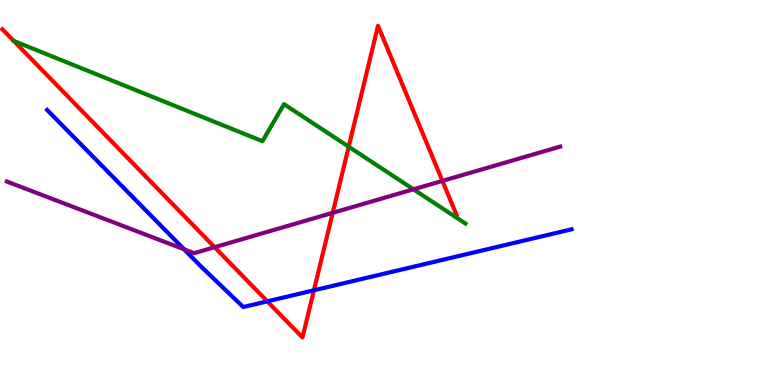[{'lines': ['blue', 'red'], 'intersections': [{'x': 3.45, 'y': 2.17}, {'x': 4.05, 'y': 2.46}]}, {'lines': ['green', 'red'], 'intersections': [{'x': 4.5, 'y': 6.19}]}, {'lines': ['purple', 'red'], 'intersections': [{'x': 2.77, 'y': 3.58}, {'x': 4.29, 'y': 4.47}, {'x': 5.71, 'y': 5.3}]}, {'lines': ['blue', 'green'], 'intersections': []}, {'lines': ['blue', 'purple'], 'intersections': [{'x': 2.38, 'y': 3.52}]}, {'lines': ['green', 'purple'], 'intersections': [{'x': 5.33, 'y': 5.08}]}]